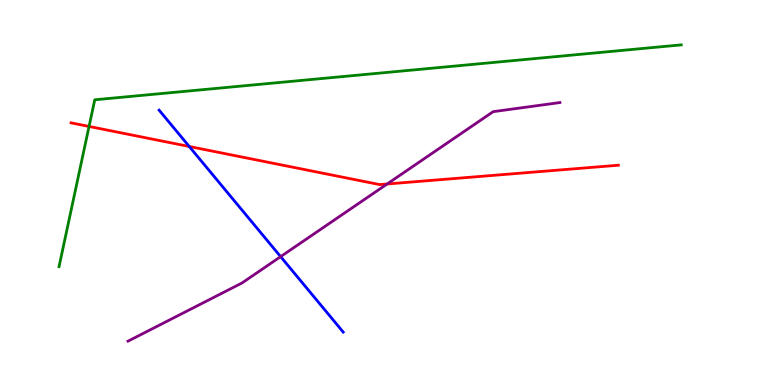[{'lines': ['blue', 'red'], 'intersections': [{'x': 2.44, 'y': 6.2}]}, {'lines': ['green', 'red'], 'intersections': [{'x': 1.15, 'y': 6.72}]}, {'lines': ['purple', 'red'], 'intersections': [{'x': 5.0, 'y': 5.22}]}, {'lines': ['blue', 'green'], 'intersections': []}, {'lines': ['blue', 'purple'], 'intersections': [{'x': 3.62, 'y': 3.33}]}, {'lines': ['green', 'purple'], 'intersections': []}]